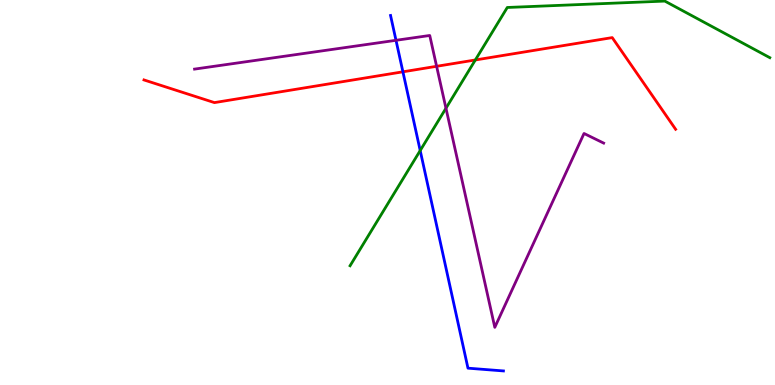[{'lines': ['blue', 'red'], 'intersections': [{'x': 5.2, 'y': 8.13}]}, {'lines': ['green', 'red'], 'intersections': [{'x': 6.13, 'y': 8.44}]}, {'lines': ['purple', 'red'], 'intersections': [{'x': 5.63, 'y': 8.28}]}, {'lines': ['blue', 'green'], 'intersections': [{'x': 5.42, 'y': 6.09}]}, {'lines': ['blue', 'purple'], 'intersections': [{'x': 5.11, 'y': 8.95}]}, {'lines': ['green', 'purple'], 'intersections': [{'x': 5.75, 'y': 7.19}]}]